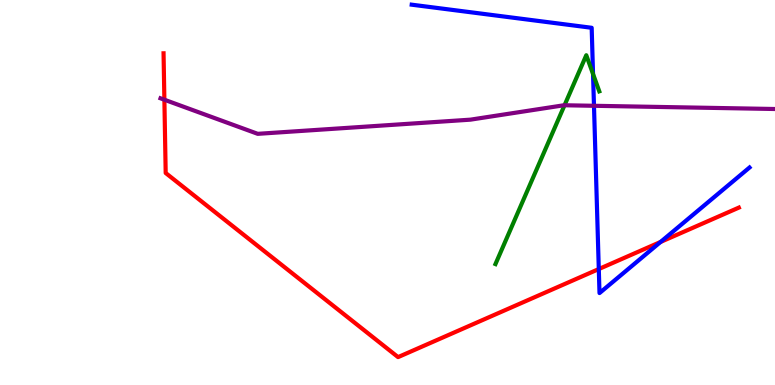[{'lines': ['blue', 'red'], 'intersections': [{'x': 7.73, 'y': 3.01}, {'x': 8.52, 'y': 3.72}]}, {'lines': ['green', 'red'], 'intersections': []}, {'lines': ['purple', 'red'], 'intersections': [{'x': 2.12, 'y': 7.41}]}, {'lines': ['blue', 'green'], 'intersections': [{'x': 7.65, 'y': 8.08}]}, {'lines': ['blue', 'purple'], 'intersections': [{'x': 7.66, 'y': 7.25}]}, {'lines': ['green', 'purple'], 'intersections': [{'x': 7.28, 'y': 7.27}]}]